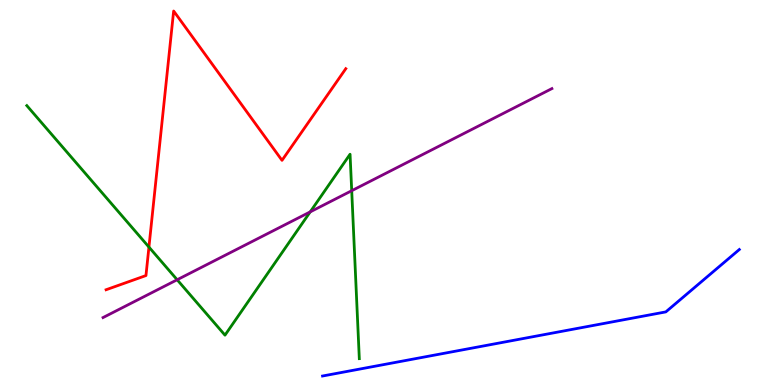[{'lines': ['blue', 'red'], 'intersections': []}, {'lines': ['green', 'red'], 'intersections': [{'x': 1.92, 'y': 3.58}]}, {'lines': ['purple', 'red'], 'intersections': []}, {'lines': ['blue', 'green'], 'intersections': []}, {'lines': ['blue', 'purple'], 'intersections': []}, {'lines': ['green', 'purple'], 'intersections': [{'x': 2.29, 'y': 2.73}, {'x': 4.0, 'y': 4.5}, {'x': 4.54, 'y': 5.05}]}]